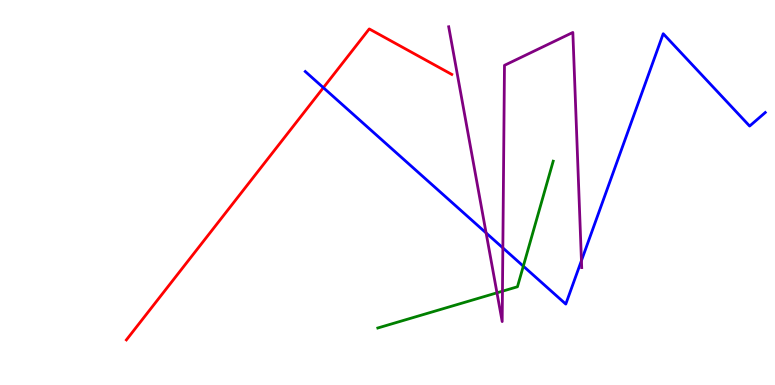[{'lines': ['blue', 'red'], 'intersections': [{'x': 4.17, 'y': 7.72}]}, {'lines': ['green', 'red'], 'intersections': []}, {'lines': ['purple', 'red'], 'intersections': []}, {'lines': ['blue', 'green'], 'intersections': [{'x': 6.75, 'y': 3.09}]}, {'lines': ['blue', 'purple'], 'intersections': [{'x': 6.27, 'y': 3.95}, {'x': 6.49, 'y': 3.56}, {'x': 7.5, 'y': 3.23}]}, {'lines': ['green', 'purple'], 'intersections': [{'x': 6.41, 'y': 2.39}, {'x': 6.48, 'y': 2.44}]}]